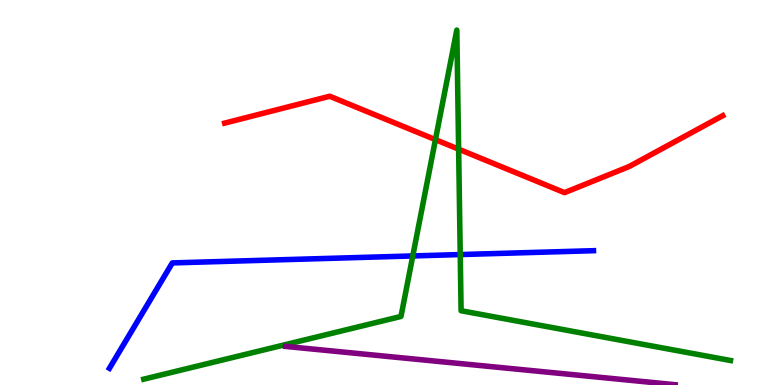[{'lines': ['blue', 'red'], 'intersections': []}, {'lines': ['green', 'red'], 'intersections': [{'x': 5.62, 'y': 6.37}, {'x': 5.92, 'y': 6.13}]}, {'lines': ['purple', 'red'], 'intersections': []}, {'lines': ['blue', 'green'], 'intersections': [{'x': 5.33, 'y': 3.35}, {'x': 5.94, 'y': 3.39}]}, {'lines': ['blue', 'purple'], 'intersections': []}, {'lines': ['green', 'purple'], 'intersections': []}]